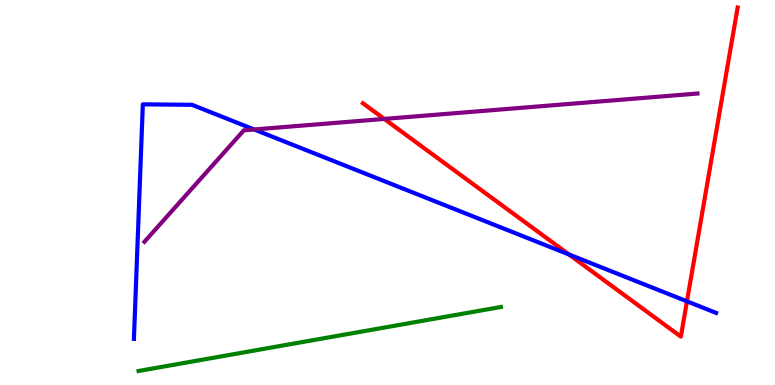[{'lines': ['blue', 'red'], 'intersections': [{'x': 7.34, 'y': 3.39}, {'x': 8.86, 'y': 2.17}]}, {'lines': ['green', 'red'], 'intersections': []}, {'lines': ['purple', 'red'], 'intersections': [{'x': 4.96, 'y': 6.91}]}, {'lines': ['blue', 'green'], 'intersections': []}, {'lines': ['blue', 'purple'], 'intersections': [{'x': 3.28, 'y': 6.64}]}, {'lines': ['green', 'purple'], 'intersections': []}]